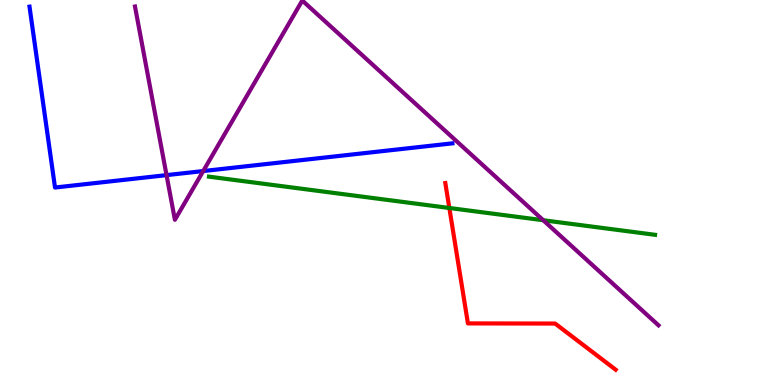[{'lines': ['blue', 'red'], 'intersections': []}, {'lines': ['green', 'red'], 'intersections': [{'x': 5.8, 'y': 4.6}]}, {'lines': ['purple', 'red'], 'intersections': []}, {'lines': ['blue', 'green'], 'intersections': []}, {'lines': ['blue', 'purple'], 'intersections': [{'x': 2.15, 'y': 5.45}, {'x': 2.62, 'y': 5.56}]}, {'lines': ['green', 'purple'], 'intersections': [{'x': 7.01, 'y': 4.28}]}]